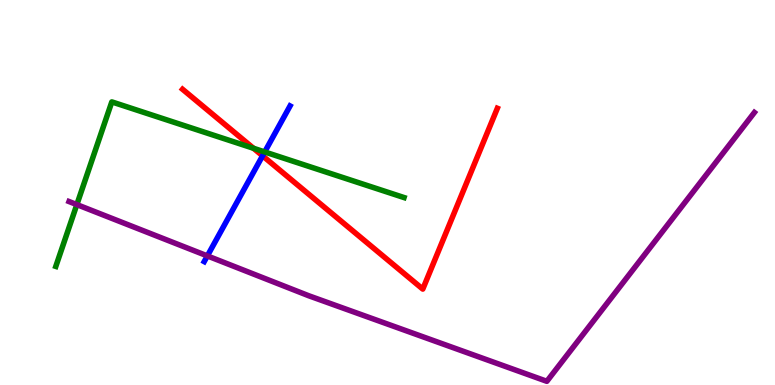[{'lines': ['blue', 'red'], 'intersections': [{'x': 3.39, 'y': 5.95}]}, {'lines': ['green', 'red'], 'intersections': [{'x': 3.27, 'y': 6.15}]}, {'lines': ['purple', 'red'], 'intersections': []}, {'lines': ['blue', 'green'], 'intersections': [{'x': 3.42, 'y': 6.05}]}, {'lines': ['blue', 'purple'], 'intersections': [{'x': 2.68, 'y': 3.35}]}, {'lines': ['green', 'purple'], 'intersections': [{'x': 0.992, 'y': 4.69}]}]